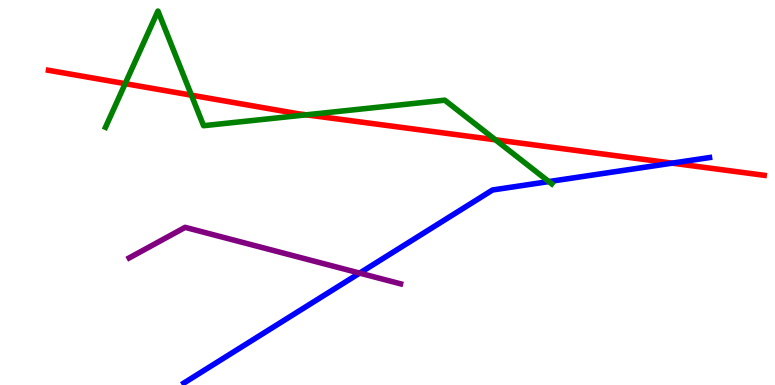[{'lines': ['blue', 'red'], 'intersections': [{'x': 8.67, 'y': 5.76}]}, {'lines': ['green', 'red'], 'intersections': [{'x': 1.62, 'y': 7.83}, {'x': 2.47, 'y': 7.53}, {'x': 3.95, 'y': 7.02}, {'x': 6.39, 'y': 6.37}]}, {'lines': ['purple', 'red'], 'intersections': []}, {'lines': ['blue', 'green'], 'intersections': [{'x': 7.08, 'y': 5.28}]}, {'lines': ['blue', 'purple'], 'intersections': [{'x': 4.64, 'y': 2.91}]}, {'lines': ['green', 'purple'], 'intersections': []}]